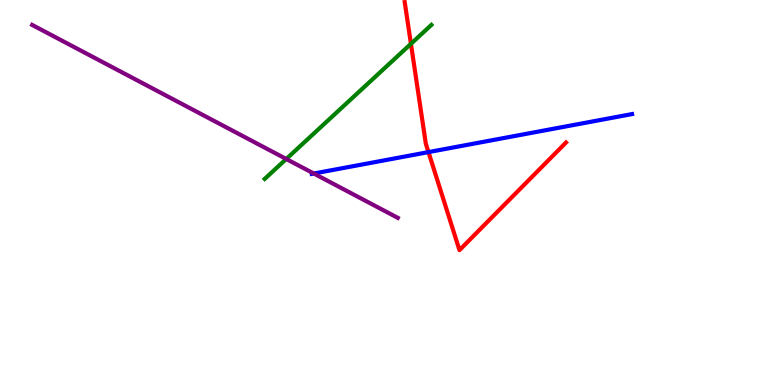[{'lines': ['blue', 'red'], 'intersections': [{'x': 5.53, 'y': 6.05}]}, {'lines': ['green', 'red'], 'intersections': [{'x': 5.3, 'y': 8.86}]}, {'lines': ['purple', 'red'], 'intersections': []}, {'lines': ['blue', 'green'], 'intersections': []}, {'lines': ['blue', 'purple'], 'intersections': [{'x': 4.05, 'y': 5.49}]}, {'lines': ['green', 'purple'], 'intersections': [{'x': 3.69, 'y': 5.87}]}]